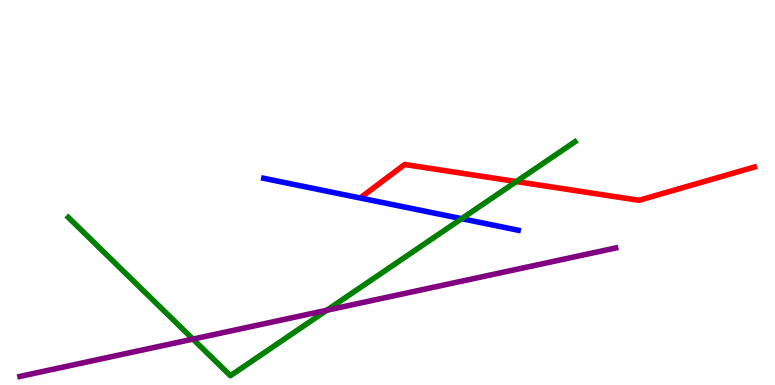[{'lines': ['blue', 'red'], 'intersections': []}, {'lines': ['green', 'red'], 'intersections': [{'x': 6.66, 'y': 5.28}]}, {'lines': ['purple', 'red'], 'intersections': []}, {'lines': ['blue', 'green'], 'intersections': [{'x': 5.96, 'y': 4.32}]}, {'lines': ['blue', 'purple'], 'intersections': []}, {'lines': ['green', 'purple'], 'intersections': [{'x': 2.49, 'y': 1.19}, {'x': 4.22, 'y': 1.94}]}]